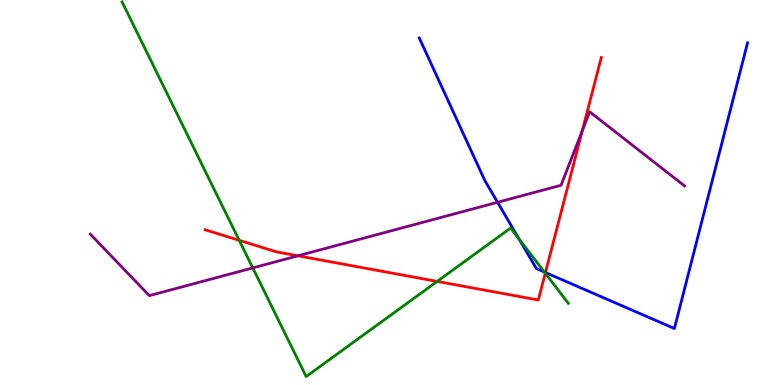[{'lines': ['blue', 'red'], 'intersections': [{'x': 7.04, 'y': 2.92}]}, {'lines': ['green', 'red'], 'intersections': [{'x': 3.09, 'y': 3.76}, {'x': 5.64, 'y': 2.69}, {'x': 7.04, 'y': 2.9}]}, {'lines': ['purple', 'red'], 'intersections': [{'x': 3.84, 'y': 3.36}, {'x': 7.51, 'y': 6.6}]}, {'lines': ['blue', 'green'], 'intersections': [{'x': 6.7, 'y': 3.8}, {'x': 7.02, 'y': 2.93}]}, {'lines': ['blue', 'purple'], 'intersections': [{'x': 6.42, 'y': 4.75}]}, {'lines': ['green', 'purple'], 'intersections': [{'x': 3.26, 'y': 3.04}]}]